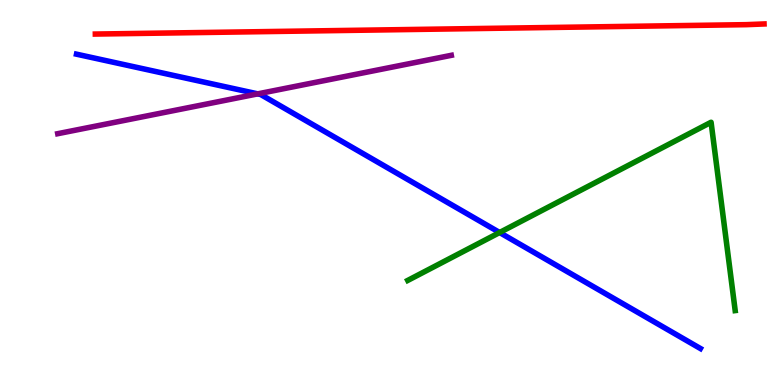[{'lines': ['blue', 'red'], 'intersections': []}, {'lines': ['green', 'red'], 'intersections': []}, {'lines': ['purple', 'red'], 'intersections': []}, {'lines': ['blue', 'green'], 'intersections': [{'x': 6.45, 'y': 3.96}]}, {'lines': ['blue', 'purple'], 'intersections': [{'x': 3.33, 'y': 7.56}]}, {'lines': ['green', 'purple'], 'intersections': []}]